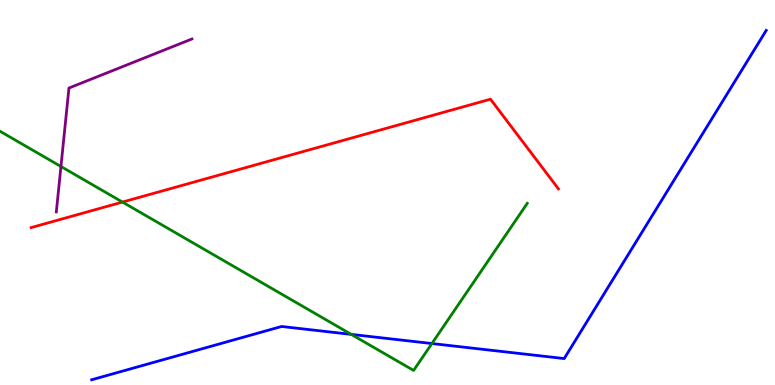[{'lines': ['blue', 'red'], 'intersections': []}, {'lines': ['green', 'red'], 'intersections': [{'x': 1.58, 'y': 4.75}]}, {'lines': ['purple', 'red'], 'intersections': []}, {'lines': ['blue', 'green'], 'intersections': [{'x': 4.53, 'y': 1.31}, {'x': 5.57, 'y': 1.08}]}, {'lines': ['blue', 'purple'], 'intersections': []}, {'lines': ['green', 'purple'], 'intersections': [{'x': 0.786, 'y': 5.68}]}]